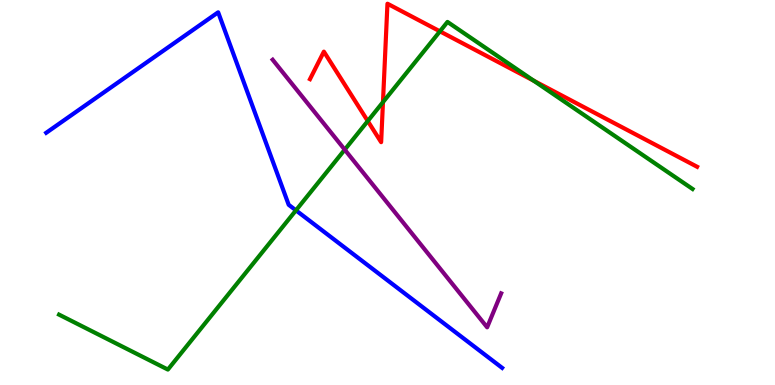[{'lines': ['blue', 'red'], 'intersections': []}, {'lines': ['green', 'red'], 'intersections': [{'x': 4.75, 'y': 6.86}, {'x': 4.94, 'y': 7.35}, {'x': 5.68, 'y': 9.19}, {'x': 6.89, 'y': 7.9}]}, {'lines': ['purple', 'red'], 'intersections': []}, {'lines': ['blue', 'green'], 'intersections': [{'x': 3.82, 'y': 4.54}]}, {'lines': ['blue', 'purple'], 'intersections': []}, {'lines': ['green', 'purple'], 'intersections': [{'x': 4.45, 'y': 6.11}]}]